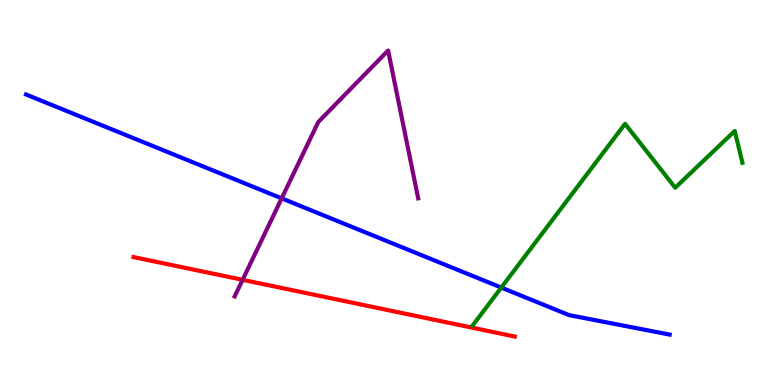[{'lines': ['blue', 'red'], 'intersections': []}, {'lines': ['green', 'red'], 'intersections': []}, {'lines': ['purple', 'red'], 'intersections': [{'x': 3.13, 'y': 2.73}]}, {'lines': ['blue', 'green'], 'intersections': [{'x': 6.47, 'y': 2.53}]}, {'lines': ['blue', 'purple'], 'intersections': [{'x': 3.63, 'y': 4.85}]}, {'lines': ['green', 'purple'], 'intersections': []}]